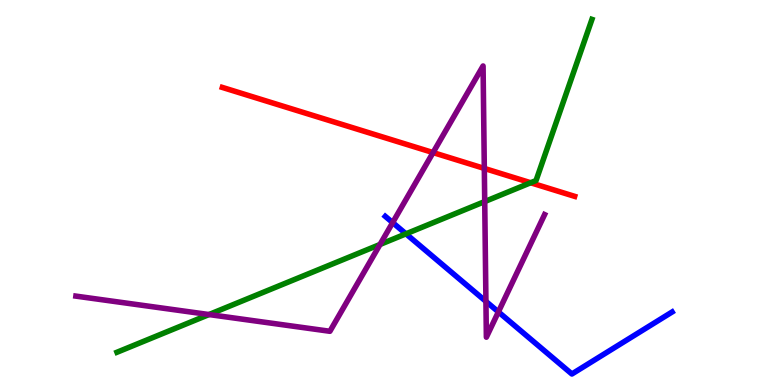[{'lines': ['blue', 'red'], 'intersections': []}, {'lines': ['green', 'red'], 'intersections': [{'x': 6.85, 'y': 5.25}]}, {'lines': ['purple', 'red'], 'intersections': [{'x': 5.59, 'y': 6.04}, {'x': 6.25, 'y': 5.63}]}, {'lines': ['blue', 'green'], 'intersections': [{'x': 5.24, 'y': 3.93}]}, {'lines': ['blue', 'purple'], 'intersections': [{'x': 5.07, 'y': 4.22}, {'x': 6.27, 'y': 2.17}, {'x': 6.43, 'y': 1.9}]}, {'lines': ['green', 'purple'], 'intersections': [{'x': 2.7, 'y': 1.83}, {'x': 4.9, 'y': 3.65}, {'x': 6.25, 'y': 4.76}]}]